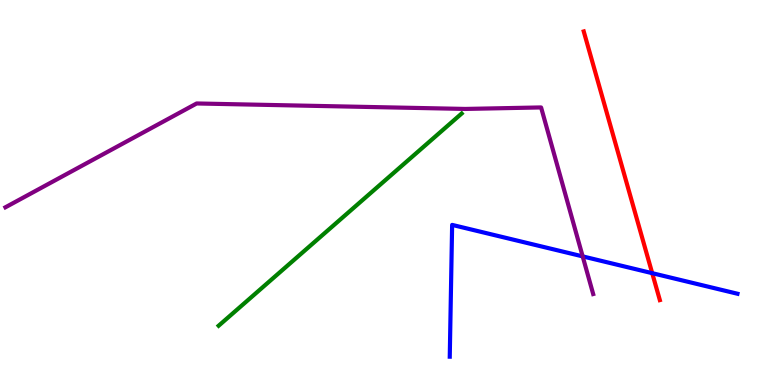[{'lines': ['blue', 'red'], 'intersections': [{'x': 8.42, 'y': 2.9}]}, {'lines': ['green', 'red'], 'intersections': []}, {'lines': ['purple', 'red'], 'intersections': []}, {'lines': ['blue', 'green'], 'intersections': []}, {'lines': ['blue', 'purple'], 'intersections': [{'x': 7.52, 'y': 3.34}]}, {'lines': ['green', 'purple'], 'intersections': []}]